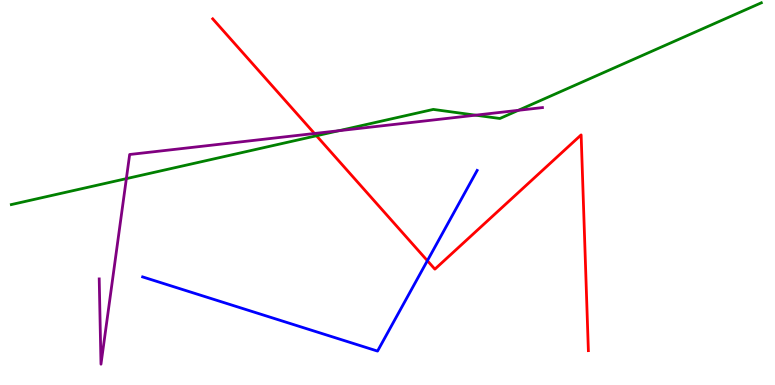[{'lines': ['blue', 'red'], 'intersections': [{'x': 5.51, 'y': 3.23}]}, {'lines': ['green', 'red'], 'intersections': [{'x': 4.08, 'y': 6.47}]}, {'lines': ['purple', 'red'], 'intersections': [{'x': 4.06, 'y': 6.53}]}, {'lines': ['blue', 'green'], 'intersections': []}, {'lines': ['blue', 'purple'], 'intersections': []}, {'lines': ['green', 'purple'], 'intersections': [{'x': 1.63, 'y': 5.36}, {'x': 4.37, 'y': 6.6}, {'x': 6.14, 'y': 7.01}, {'x': 6.69, 'y': 7.13}]}]